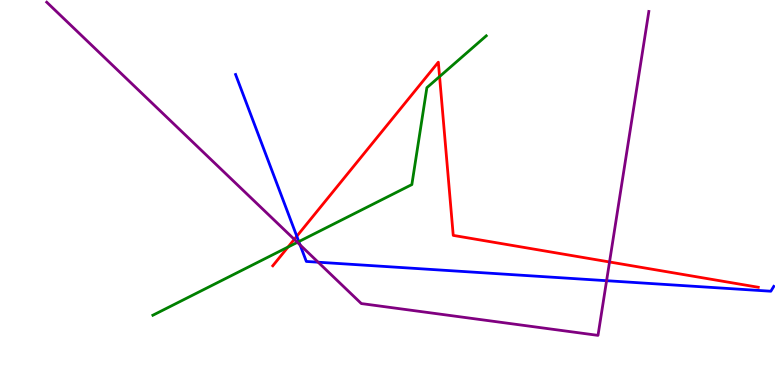[{'lines': ['blue', 'red'], 'intersections': [{'x': 3.83, 'y': 3.86}]}, {'lines': ['green', 'red'], 'intersections': [{'x': 3.72, 'y': 3.58}, {'x': 5.67, 'y': 8.01}]}, {'lines': ['purple', 'red'], 'intersections': [{'x': 3.8, 'y': 3.78}, {'x': 7.86, 'y': 3.2}]}, {'lines': ['blue', 'green'], 'intersections': [{'x': 3.86, 'y': 3.72}]}, {'lines': ['blue', 'purple'], 'intersections': [{'x': 3.87, 'y': 3.64}, {'x': 4.11, 'y': 3.19}, {'x': 7.83, 'y': 2.71}]}, {'lines': ['green', 'purple'], 'intersections': [{'x': 3.84, 'y': 3.71}]}]